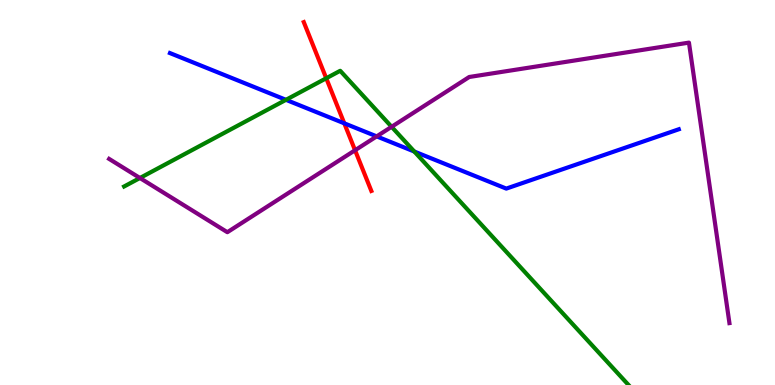[{'lines': ['blue', 'red'], 'intersections': [{'x': 4.44, 'y': 6.8}]}, {'lines': ['green', 'red'], 'intersections': [{'x': 4.21, 'y': 7.97}]}, {'lines': ['purple', 'red'], 'intersections': [{'x': 4.58, 'y': 6.1}]}, {'lines': ['blue', 'green'], 'intersections': [{'x': 3.69, 'y': 7.41}, {'x': 5.35, 'y': 6.06}]}, {'lines': ['blue', 'purple'], 'intersections': [{'x': 4.86, 'y': 6.46}]}, {'lines': ['green', 'purple'], 'intersections': [{'x': 1.81, 'y': 5.38}, {'x': 5.05, 'y': 6.71}]}]